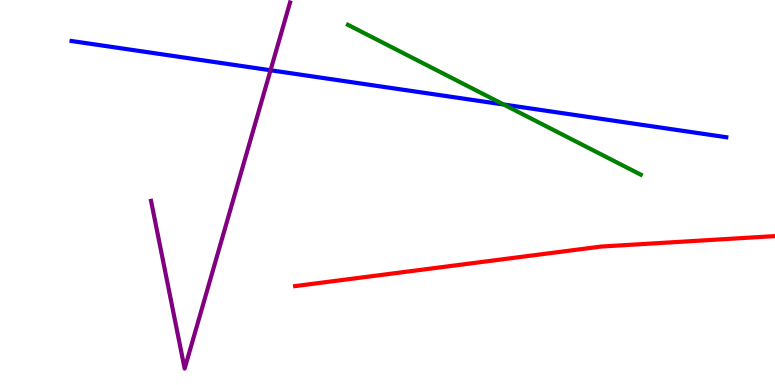[{'lines': ['blue', 'red'], 'intersections': []}, {'lines': ['green', 'red'], 'intersections': []}, {'lines': ['purple', 'red'], 'intersections': []}, {'lines': ['blue', 'green'], 'intersections': [{'x': 6.5, 'y': 7.29}]}, {'lines': ['blue', 'purple'], 'intersections': [{'x': 3.49, 'y': 8.18}]}, {'lines': ['green', 'purple'], 'intersections': []}]